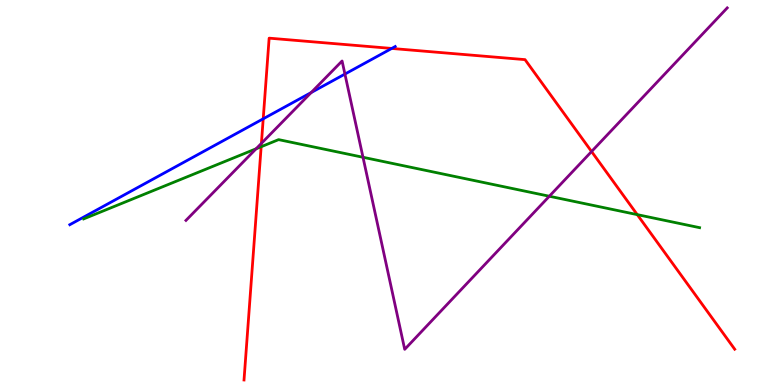[{'lines': ['blue', 'red'], 'intersections': [{'x': 3.4, 'y': 6.91}, {'x': 5.05, 'y': 8.74}]}, {'lines': ['green', 'red'], 'intersections': [{'x': 3.37, 'y': 6.19}, {'x': 8.22, 'y': 4.43}]}, {'lines': ['purple', 'red'], 'intersections': [{'x': 3.37, 'y': 6.28}, {'x': 7.63, 'y': 6.06}]}, {'lines': ['blue', 'green'], 'intersections': []}, {'lines': ['blue', 'purple'], 'intersections': [{'x': 4.02, 'y': 7.6}, {'x': 4.45, 'y': 8.08}]}, {'lines': ['green', 'purple'], 'intersections': [{'x': 3.3, 'y': 6.14}, {'x': 4.68, 'y': 5.91}, {'x': 7.09, 'y': 4.9}]}]